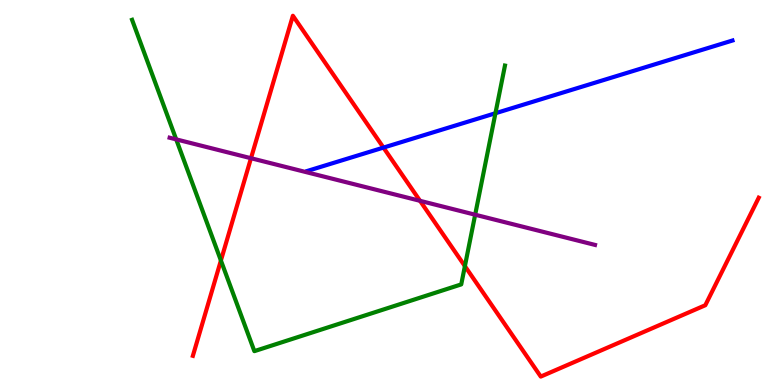[{'lines': ['blue', 'red'], 'intersections': [{'x': 4.95, 'y': 6.17}]}, {'lines': ['green', 'red'], 'intersections': [{'x': 2.85, 'y': 3.23}, {'x': 6.0, 'y': 3.09}]}, {'lines': ['purple', 'red'], 'intersections': [{'x': 3.24, 'y': 5.89}, {'x': 5.42, 'y': 4.78}]}, {'lines': ['blue', 'green'], 'intersections': [{'x': 6.39, 'y': 7.06}]}, {'lines': ['blue', 'purple'], 'intersections': []}, {'lines': ['green', 'purple'], 'intersections': [{'x': 2.27, 'y': 6.38}, {'x': 6.13, 'y': 4.42}]}]